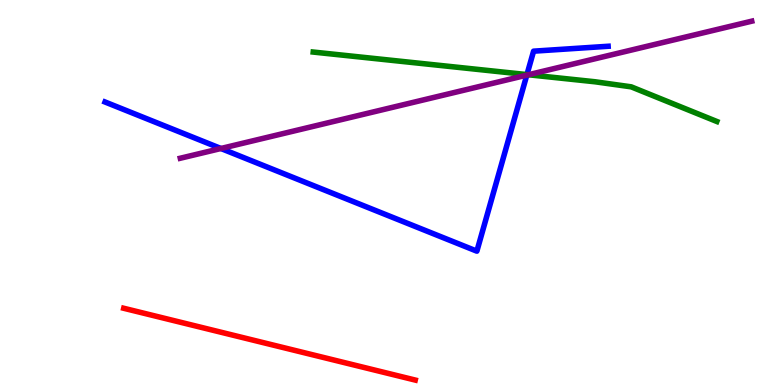[{'lines': ['blue', 'red'], 'intersections': []}, {'lines': ['green', 'red'], 'intersections': []}, {'lines': ['purple', 'red'], 'intersections': []}, {'lines': ['blue', 'green'], 'intersections': [{'x': 6.8, 'y': 8.06}]}, {'lines': ['blue', 'purple'], 'intersections': [{'x': 2.85, 'y': 6.14}, {'x': 6.8, 'y': 8.05}]}, {'lines': ['green', 'purple'], 'intersections': [{'x': 6.82, 'y': 8.06}]}]